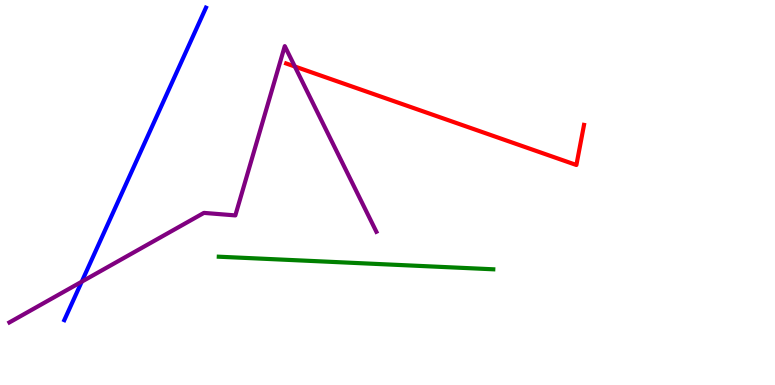[{'lines': ['blue', 'red'], 'intersections': []}, {'lines': ['green', 'red'], 'intersections': []}, {'lines': ['purple', 'red'], 'intersections': [{'x': 3.8, 'y': 8.27}]}, {'lines': ['blue', 'green'], 'intersections': []}, {'lines': ['blue', 'purple'], 'intersections': [{'x': 1.05, 'y': 2.68}]}, {'lines': ['green', 'purple'], 'intersections': []}]